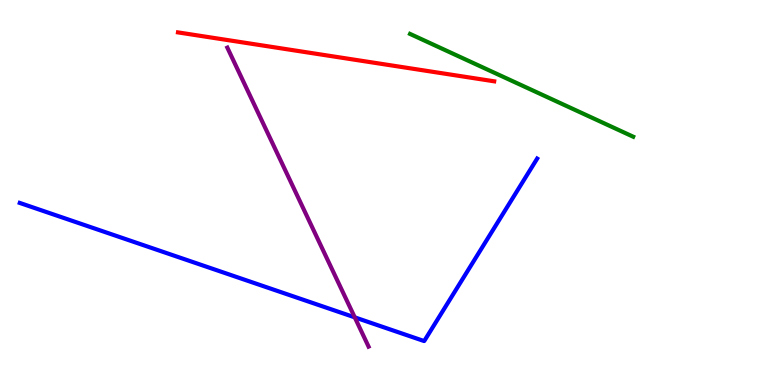[{'lines': ['blue', 'red'], 'intersections': []}, {'lines': ['green', 'red'], 'intersections': []}, {'lines': ['purple', 'red'], 'intersections': []}, {'lines': ['blue', 'green'], 'intersections': []}, {'lines': ['blue', 'purple'], 'intersections': [{'x': 4.58, 'y': 1.76}]}, {'lines': ['green', 'purple'], 'intersections': []}]